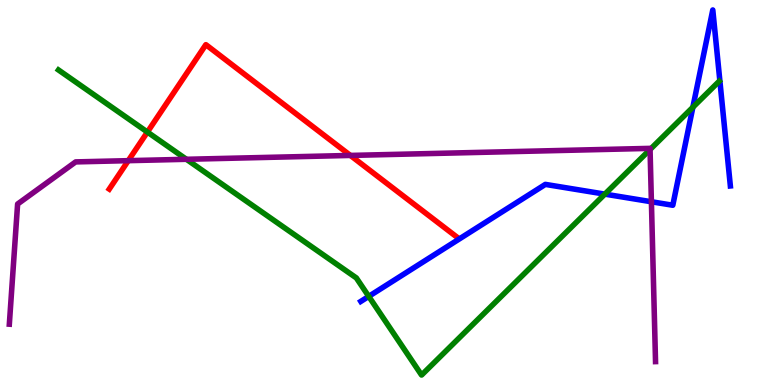[{'lines': ['blue', 'red'], 'intersections': []}, {'lines': ['green', 'red'], 'intersections': [{'x': 1.9, 'y': 6.57}]}, {'lines': ['purple', 'red'], 'intersections': [{'x': 1.66, 'y': 5.83}, {'x': 4.52, 'y': 5.96}]}, {'lines': ['blue', 'green'], 'intersections': [{'x': 4.76, 'y': 2.3}, {'x': 7.8, 'y': 4.96}, {'x': 8.94, 'y': 7.21}]}, {'lines': ['blue', 'purple'], 'intersections': [{'x': 8.41, 'y': 4.76}]}, {'lines': ['green', 'purple'], 'intersections': [{'x': 2.41, 'y': 5.86}, {'x': 8.39, 'y': 6.12}]}]